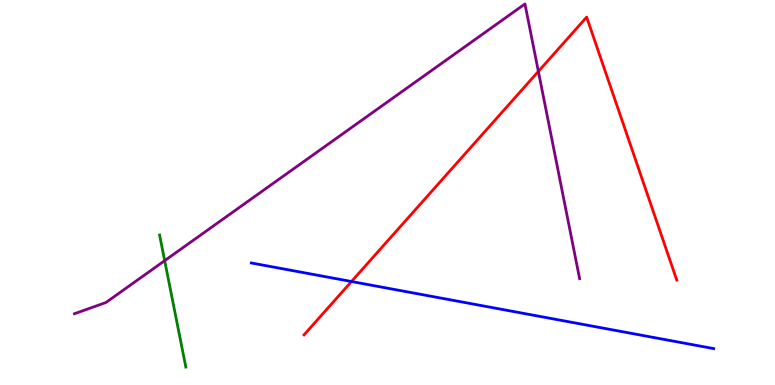[{'lines': ['blue', 'red'], 'intersections': [{'x': 4.54, 'y': 2.69}]}, {'lines': ['green', 'red'], 'intersections': []}, {'lines': ['purple', 'red'], 'intersections': [{'x': 6.95, 'y': 8.15}]}, {'lines': ['blue', 'green'], 'intersections': []}, {'lines': ['blue', 'purple'], 'intersections': []}, {'lines': ['green', 'purple'], 'intersections': [{'x': 2.12, 'y': 3.23}]}]